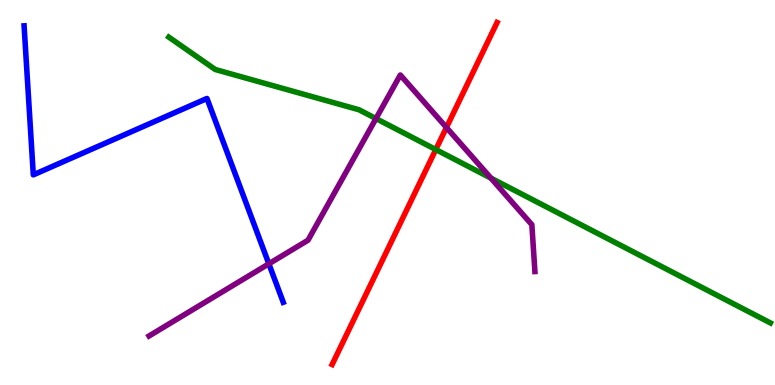[{'lines': ['blue', 'red'], 'intersections': []}, {'lines': ['green', 'red'], 'intersections': [{'x': 5.62, 'y': 6.12}]}, {'lines': ['purple', 'red'], 'intersections': [{'x': 5.76, 'y': 6.69}]}, {'lines': ['blue', 'green'], 'intersections': []}, {'lines': ['blue', 'purple'], 'intersections': [{'x': 3.47, 'y': 3.15}]}, {'lines': ['green', 'purple'], 'intersections': [{'x': 4.85, 'y': 6.92}, {'x': 6.33, 'y': 5.37}]}]